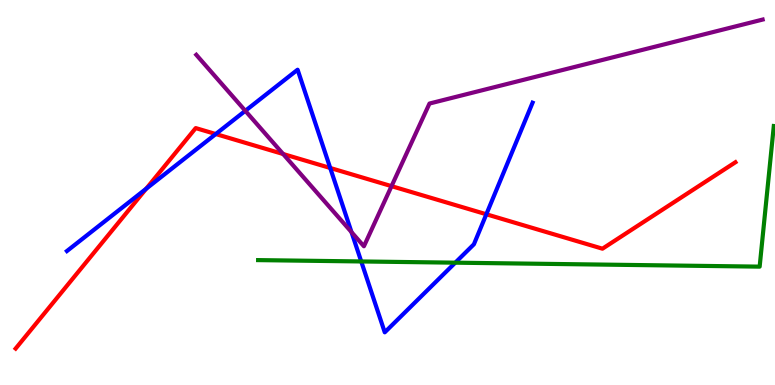[{'lines': ['blue', 'red'], 'intersections': [{'x': 1.89, 'y': 5.1}, {'x': 2.78, 'y': 6.52}, {'x': 4.26, 'y': 5.64}, {'x': 6.28, 'y': 4.43}]}, {'lines': ['green', 'red'], 'intersections': []}, {'lines': ['purple', 'red'], 'intersections': [{'x': 3.65, 'y': 6.0}, {'x': 5.05, 'y': 5.16}]}, {'lines': ['blue', 'green'], 'intersections': [{'x': 4.66, 'y': 3.21}, {'x': 5.87, 'y': 3.18}]}, {'lines': ['blue', 'purple'], 'intersections': [{'x': 3.17, 'y': 7.12}, {'x': 4.54, 'y': 3.97}]}, {'lines': ['green', 'purple'], 'intersections': []}]